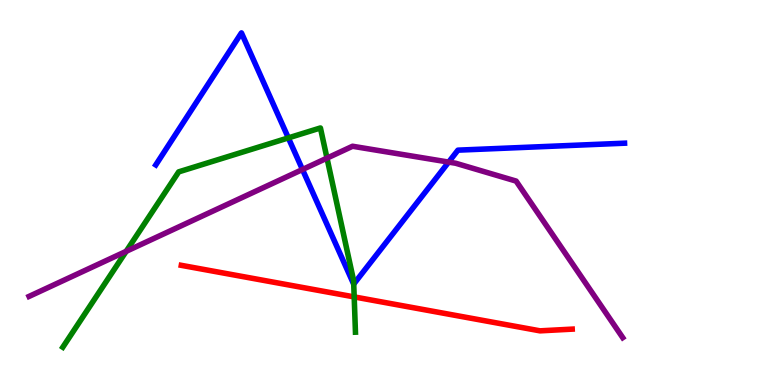[{'lines': ['blue', 'red'], 'intersections': []}, {'lines': ['green', 'red'], 'intersections': [{'x': 4.57, 'y': 2.29}]}, {'lines': ['purple', 'red'], 'intersections': []}, {'lines': ['blue', 'green'], 'intersections': [{'x': 3.72, 'y': 6.42}, {'x': 4.56, 'y': 2.62}]}, {'lines': ['blue', 'purple'], 'intersections': [{'x': 3.9, 'y': 5.6}, {'x': 5.79, 'y': 5.79}]}, {'lines': ['green', 'purple'], 'intersections': [{'x': 1.63, 'y': 3.47}, {'x': 4.22, 'y': 5.89}]}]